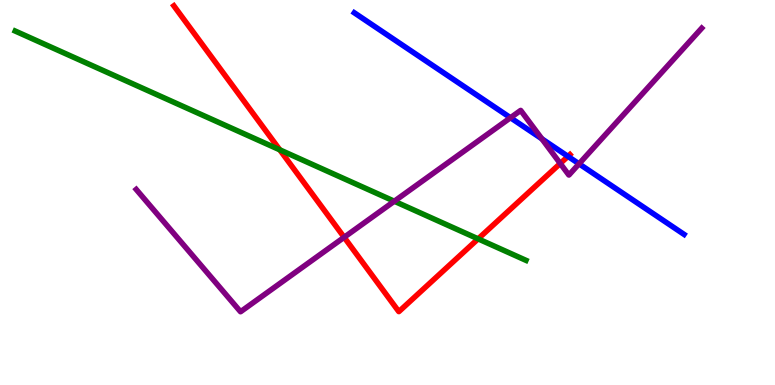[{'lines': ['blue', 'red'], 'intersections': [{'x': 7.33, 'y': 5.94}]}, {'lines': ['green', 'red'], 'intersections': [{'x': 3.61, 'y': 6.11}, {'x': 6.17, 'y': 3.8}]}, {'lines': ['purple', 'red'], 'intersections': [{'x': 4.44, 'y': 3.84}, {'x': 7.23, 'y': 5.75}]}, {'lines': ['blue', 'green'], 'intersections': []}, {'lines': ['blue', 'purple'], 'intersections': [{'x': 6.59, 'y': 6.94}, {'x': 6.99, 'y': 6.39}, {'x': 7.47, 'y': 5.74}]}, {'lines': ['green', 'purple'], 'intersections': [{'x': 5.09, 'y': 4.77}]}]